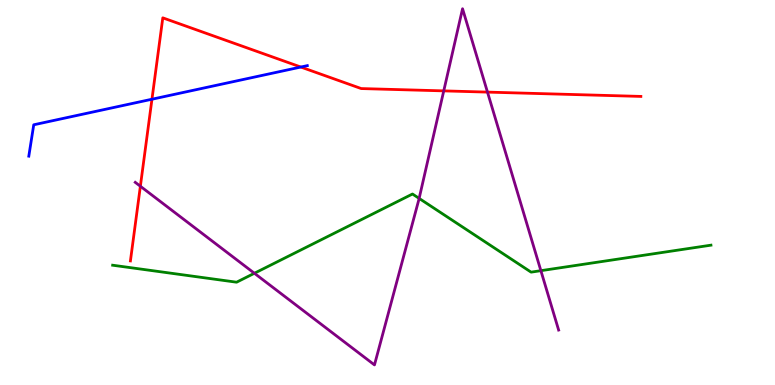[{'lines': ['blue', 'red'], 'intersections': [{'x': 1.96, 'y': 7.42}, {'x': 3.88, 'y': 8.26}]}, {'lines': ['green', 'red'], 'intersections': []}, {'lines': ['purple', 'red'], 'intersections': [{'x': 1.81, 'y': 5.16}, {'x': 5.73, 'y': 7.64}, {'x': 6.29, 'y': 7.61}]}, {'lines': ['blue', 'green'], 'intersections': []}, {'lines': ['blue', 'purple'], 'intersections': []}, {'lines': ['green', 'purple'], 'intersections': [{'x': 3.28, 'y': 2.9}, {'x': 5.41, 'y': 4.85}, {'x': 6.98, 'y': 2.97}]}]